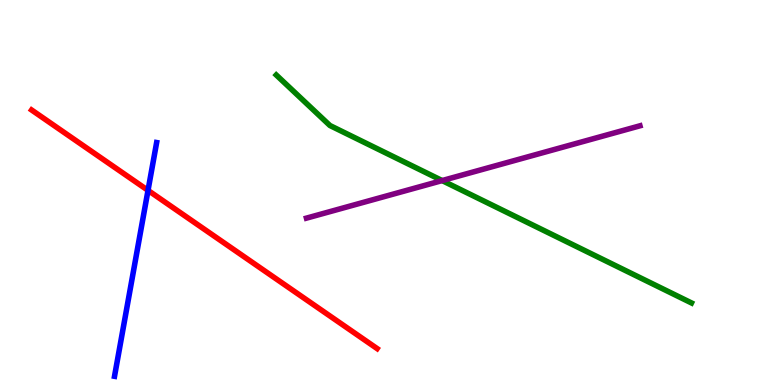[{'lines': ['blue', 'red'], 'intersections': [{'x': 1.91, 'y': 5.06}]}, {'lines': ['green', 'red'], 'intersections': []}, {'lines': ['purple', 'red'], 'intersections': []}, {'lines': ['blue', 'green'], 'intersections': []}, {'lines': ['blue', 'purple'], 'intersections': []}, {'lines': ['green', 'purple'], 'intersections': [{'x': 5.7, 'y': 5.31}]}]